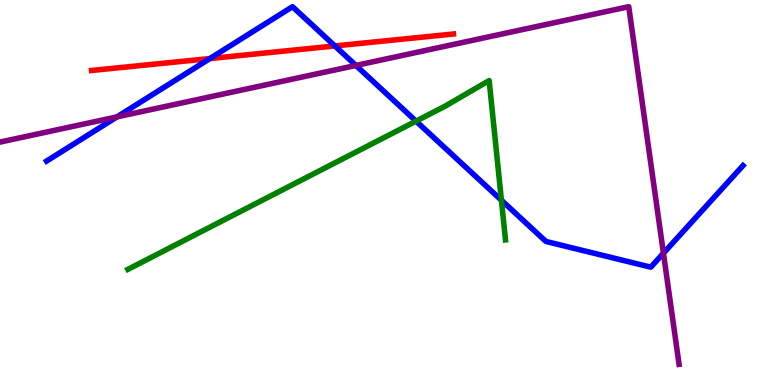[{'lines': ['blue', 'red'], 'intersections': [{'x': 2.71, 'y': 8.48}, {'x': 4.32, 'y': 8.81}]}, {'lines': ['green', 'red'], 'intersections': []}, {'lines': ['purple', 'red'], 'intersections': []}, {'lines': ['blue', 'green'], 'intersections': [{'x': 5.37, 'y': 6.85}, {'x': 6.47, 'y': 4.8}]}, {'lines': ['blue', 'purple'], 'intersections': [{'x': 1.51, 'y': 6.96}, {'x': 4.59, 'y': 8.3}, {'x': 8.56, 'y': 3.42}]}, {'lines': ['green', 'purple'], 'intersections': []}]